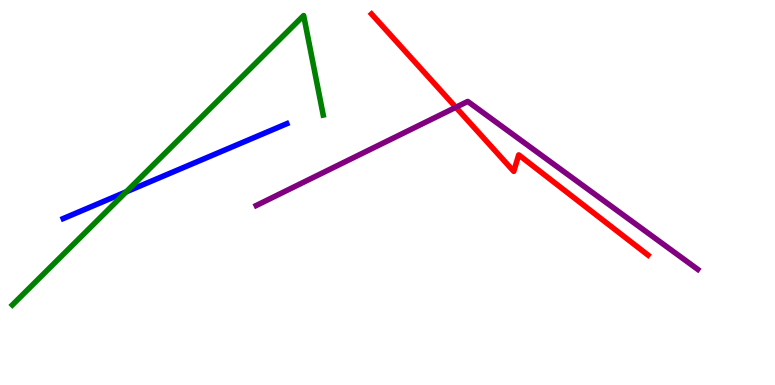[{'lines': ['blue', 'red'], 'intersections': []}, {'lines': ['green', 'red'], 'intersections': []}, {'lines': ['purple', 'red'], 'intersections': [{'x': 5.88, 'y': 7.21}]}, {'lines': ['blue', 'green'], 'intersections': [{'x': 1.63, 'y': 5.02}]}, {'lines': ['blue', 'purple'], 'intersections': []}, {'lines': ['green', 'purple'], 'intersections': []}]